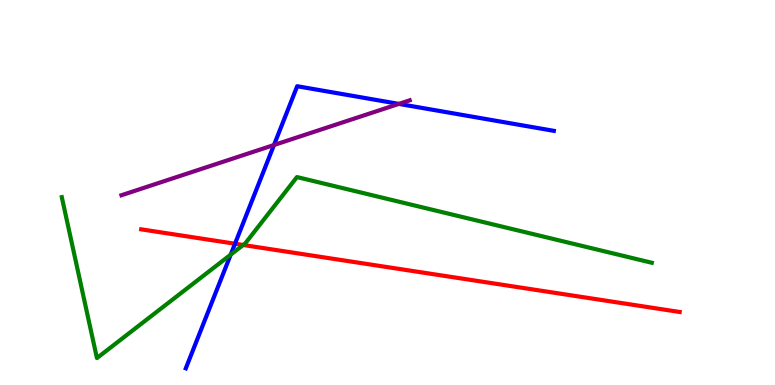[{'lines': ['blue', 'red'], 'intersections': [{'x': 3.03, 'y': 3.67}]}, {'lines': ['green', 'red'], 'intersections': [{'x': 3.14, 'y': 3.64}]}, {'lines': ['purple', 'red'], 'intersections': []}, {'lines': ['blue', 'green'], 'intersections': [{'x': 2.98, 'y': 3.39}]}, {'lines': ['blue', 'purple'], 'intersections': [{'x': 3.54, 'y': 6.23}, {'x': 5.15, 'y': 7.3}]}, {'lines': ['green', 'purple'], 'intersections': []}]